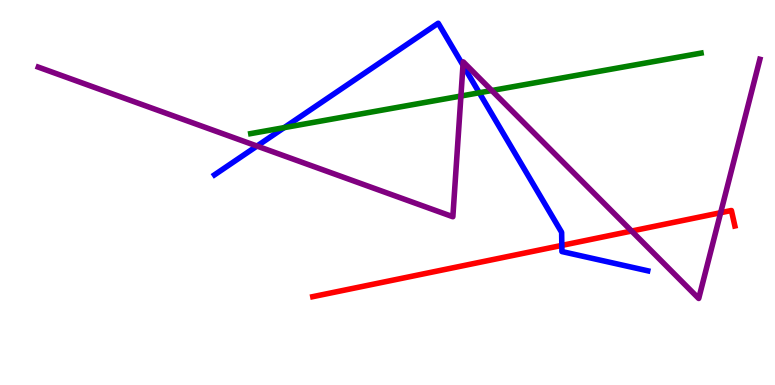[{'lines': ['blue', 'red'], 'intersections': [{'x': 7.25, 'y': 3.63}]}, {'lines': ['green', 'red'], 'intersections': []}, {'lines': ['purple', 'red'], 'intersections': [{'x': 8.15, 'y': 4.0}, {'x': 9.3, 'y': 4.48}]}, {'lines': ['blue', 'green'], 'intersections': [{'x': 3.67, 'y': 6.68}, {'x': 6.18, 'y': 7.59}]}, {'lines': ['blue', 'purple'], 'intersections': [{'x': 3.32, 'y': 6.21}, {'x': 5.97, 'y': 8.31}]}, {'lines': ['green', 'purple'], 'intersections': [{'x': 5.95, 'y': 7.51}, {'x': 6.35, 'y': 7.65}]}]